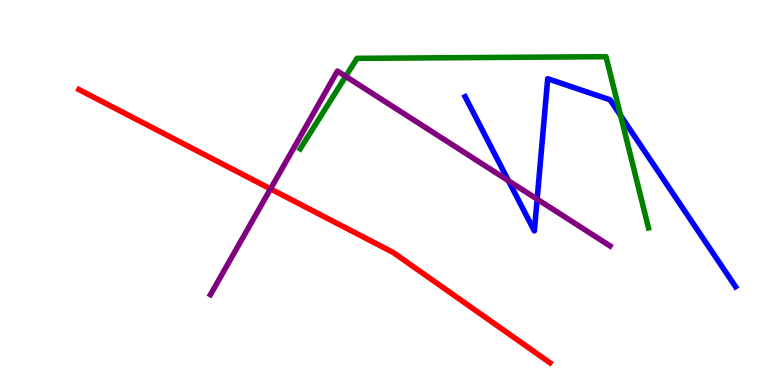[{'lines': ['blue', 'red'], 'intersections': []}, {'lines': ['green', 'red'], 'intersections': []}, {'lines': ['purple', 'red'], 'intersections': [{'x': 3.49, 'y': 5.09}]}, {'lines': ['blue', 'green'], 'intersections': [{'x': 8.01, 'y': 7.0}]}, {'lines': ['blue', 'purple'], 'intersections': [{'x': 6.56, 'y': 5.3}, {'x': 6.93, 'y': 4.83}]}, {'lines': ['green', 'purple'], 'intersections': [{'x': 4.46, 'y': 8.02}]}]